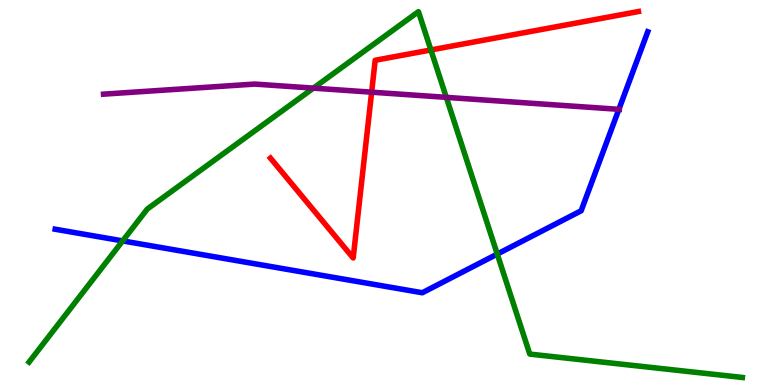[{'lines': ['blue', 'red'], 'intersections': []}, {'lines': ['green', 'red'], 'intersections': [{'x': 5.56, 'y': 8.7}]}, {'lines': ['purple', 'red'], 'intersections': [{'x': 4.8, 'y': 7.61}]}, {'lines': ['blue', 'green'], 'intersections': [{'x': 1.58, 'y': 3.74}, {'x': 6.42, 'y': 3.4}]}, {'lines': ['blue', 'purple'], 'intersections': [{'x': 7.99, 'y': 7.16}]}, {'lines': ['green', 'purple'], 'intersections': [{'x': 4.04, 'y': 7.71}, {'x': 5.76, 'y': 7.47}]}]